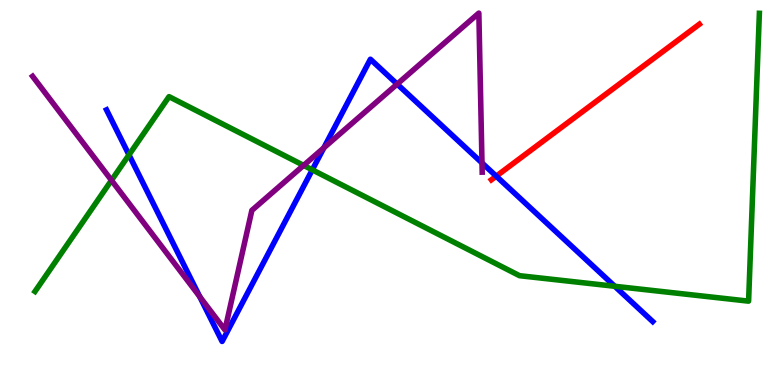[{'lines': ['blue', 'red'], 'intersections': [{'x': 6.4, 'y': 5.42}]}, {'lines': ['green', 'red'], 'intersections': []}, {'lines': ['purple', 'red'], 'intersections': []}, {'lines': ['blue', 'green'], 'intersections': [{'x': 1.66, 'y': 5.98}, {'x': 4.03, 'y': 5.59}, {'x': 7.93, 'y': 2.56}]}, {'lines': ['blue', 'purple'], 'intersections': [{'x': 2.58, 'y': 2.29}, {'x': 4.18, 'y': 6.16}, {'x': 5.12, 'y': 7.82}, {'x': 6.22, 'y': 5.77}]}, {'lines': ['green', 'purple'], 'intersections': [{'x': 1.44, 'y': 5.32}, {'x': 3.92, 'y': 5.7}]}]